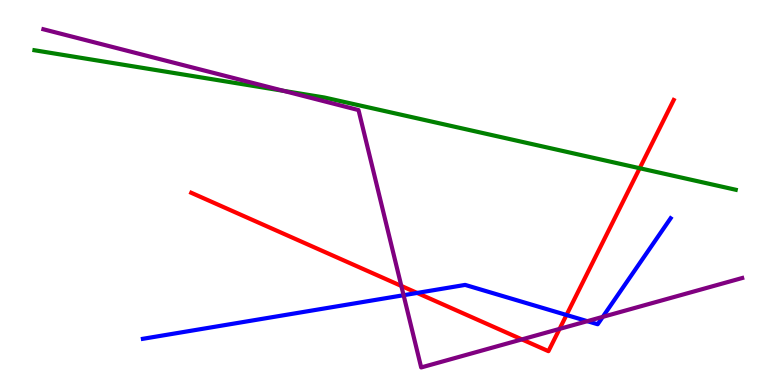[{'lines': ['blue', 'red'], 'intersections': [{'x': 5.38, 'y': 2.39}, {'x': 7.31, 'y': 1.82}]}, {'lines': ['green', 'red'], 'intersections': [{'x': 8.25, 'y': 5.63}]}, {'lines': ['purple', 'red'], 'intersections': [{'x': 5.18, 'y': 2.57}, {'x': 6.73, 'y': 1.18}, {'x': 7.22, 'y': 1.46}]}, {'lines': ['blue', 'green'], 'intersections': []}, {'lines': ['blue', 'purple'], 'intersections': [{'x': 5.21, 'y': 2.33}, {'x': 7.58, 'y': 1.66}, {'x': 7.78, 'y': 1.77}]}, {'lines': ['green', 'purple'], 'intersections': [{'x': 3.66, 'y': 7.64}]}]